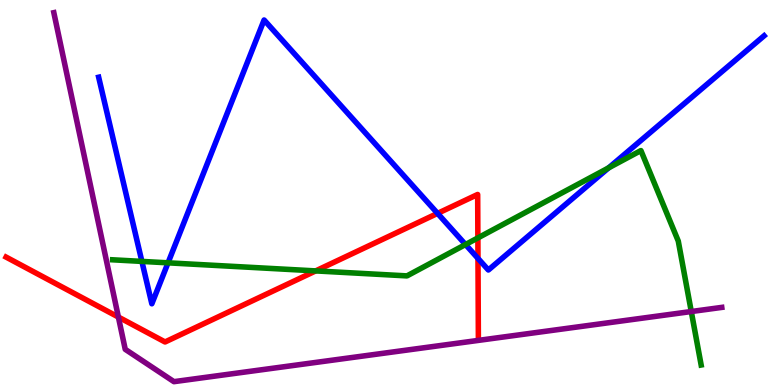[{'lines': ['blue', 'red'], 'intersections': [{'x': 5.65, 'y': 4.46}, {'x': 6.17, 'y': 3.29}]}, {'lines': ['green', 'red'], 'intersections': [{'x': 4.07, 'y': 2.96}, {'x': 6.17, 'y': 3.82}]}, {'lines': ['purple', 'red'], 'intersections': [{'x': 1.53, 'y': 1.76}]}, {'lines': ['blue', 'green'], 'intersections': [{'x': 1.83, 'y': 3.21}, {'x': 2.17, 'y': 3.17}, {'x': 6.01, 'y': 3.65}, {'x': 7.85, 'y': 5.64}]}, {'lines': ['blue', 'purple'], 'intersections': []}, {'lines': ['green', 'purple'], 'intersections': [{'x': 8.92, 'y': 1.91}]}]